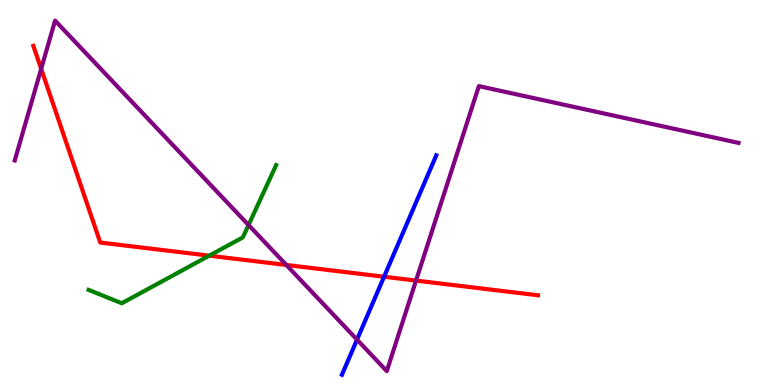[{'lines': ['blue', 'red'], 'intersections': [{'x': 4.96, 'y': 2.81}]}, {'lines': ['green', 'red'], 'intersections': [{'x': 2.7, 'y': 3.36}]}, {'lines': ['purple', 'red'], 'intersections': [{'x': 0.531, 'y': 8.21}, {'x': 3.69, 'y': 3.12}, {'x': 5.37, 'y': 2.71}]}, {'lines': ['blue', 'green'], 'intersections': []}, {'lines': ['blue', 'purple'], 'intersections': [{'x': 4.61, 'y': 1.18}]}, {'lines': ['green', 'purple'], 'intersections': [{'x': 3.21, 'y': 4.16}]}]